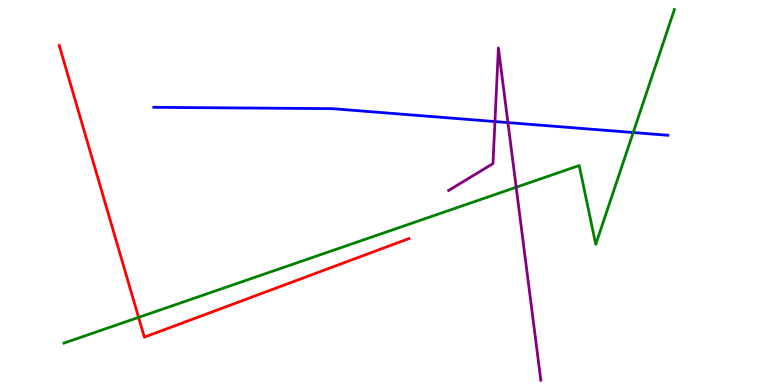[{'lines': ['blue', 'red'], 'intersections': []}, {'lines': ['green', 'red'], 'intersections': [{'x': 1.79, 'y': 1.76}]}, {'lines': ['purple', 'red'], 'intersections': []}, {'lines': ['blue', 'green'], 'intersections': [{'x': 8.17, 'y': 6.56}]}, {'lines': ['blue', 'purple'], 'intersections': [{'x': 6.39, 'y': 6.84}, {'x': 6.55, 'y': 6.82}]}, {'lines': ['green', 'purple'], 'intersections': [{'x': 6.66, 'y': 5.14}]}]